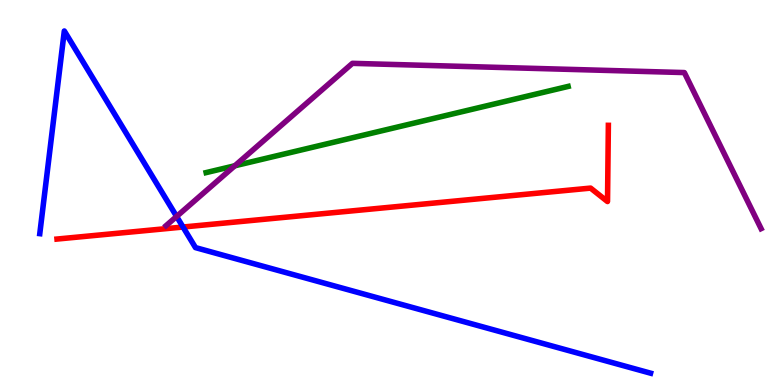[{'lines': ['blue', 'red'], 'intersections': [{'x': 2.36, 'y': 4.1}]}, {'lines': ['green', 'red'], 'intersections': []}, {'lines': ['purple', 'red'], 'intersections': []}, {'lines': ['blue', 'green'], 'intersections': []}, {'lines': ['blue', 'purple'], 'intersections': [{'x': 2.28, 'y': 4.38}]}, {'lines': ['green', 'purple'], 'intersections': [{'x': 3.03, 'y': 5.69}]}]